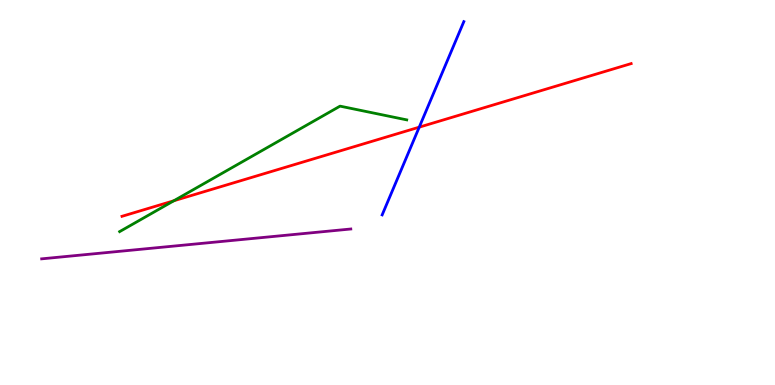[{'lines': ['blue', 'red'], 'intersections': [{'x': 5.41, 'y': 6.7}]}, {'lines': ['green', 'red'], 'intersections': [{'x': 2.24, 'y': 4.79}]}, {'lines': ['purple', 'red'], 'intersections': []}, {'lines': ['blue', 'green'], 'intersections': []}, {'lines': ['blue', 'purple'], 'intersections': []}, {'lines': ['green', 'purple'], 'intersections': []}]